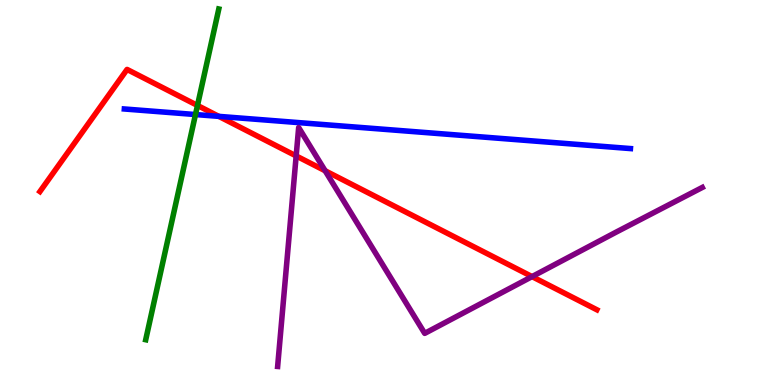[{'lines': ['blue', 'red'], 'intersections': [{'x': 2.82, 'y': 6.98}]}, {'lines': ['green', 'red'], 'intersections': [{'x': 2.55, 'y': 7.26}]}, {'lines': ['purple', 'red'], 'intersections': [{'x': 3.82, 'y': 5.95}, {'x': 4.2, 'y': 5.56}, {'x': 6.87, 'y': 2.82}]}, {'lines': ['blue', 'green'], 'intersections': [{'x': 2.52, 'y': 7.02}]}, {'lines': ['blue', 'purple'], 'intersections': []}, {'lines': ['green', 'purple'], 'intersections': []}]